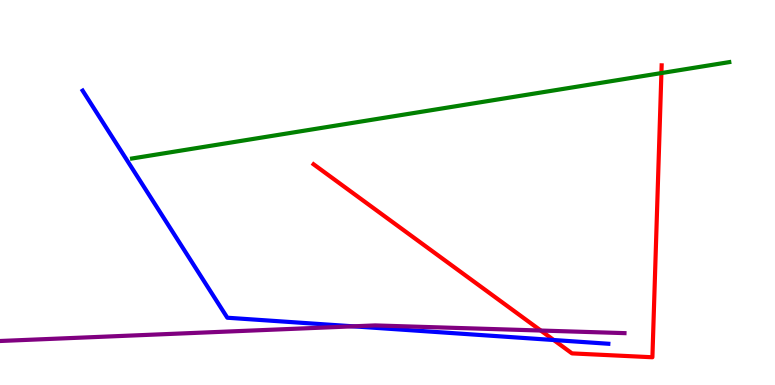[{'lines': ['blue', 'red'], 'intersections': [{'x': 7.14, 'y': 1.17}]}, {'lines': ['green', 'red'], 'intersections': [{'x': 8.53, 'y': 8.1}]}, {'lines': ['purple', 'red'], 'intersections': [{'x': 6.98, 'y': 1.41}]}, {'lines': ['blue', 'green'], 'intersections': []}, {'lines': ['blue', 'purple'], 'intersections': [{'x': 4.56, 'y': 1.52}]}, {'lines': ['green', 'purple'], 'intersections': []}]